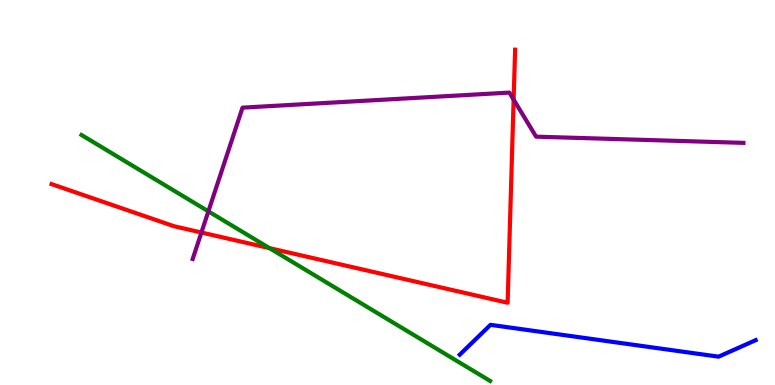[{'lines': ['blue', 'red'], 'intersections': []}, {'lines': ['green', 'red'], 'intersections': [{'x': 3.48, 'y': 3.56}]}, {'lines': ['purple', 'red'], 'intersections': [{'x': 2.6, 'y': 3.96}, {'x': 6.63, 'y': 7.41}]}, {'lines': ['blue', 'green'], 'intersections': []}, {'lines': ['blue', 'purple'], 'intersections': []}, {'lines': ['green', 'purple'], 'intersections': [{'x': 2.69, 'y': 4.51}]}]